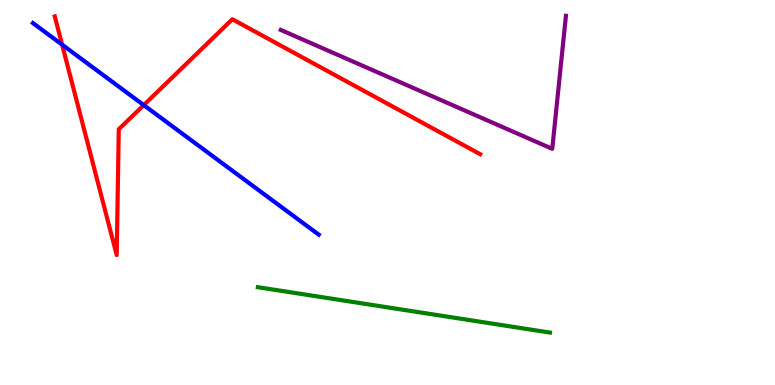[{'lines': ['blue', 'red'], 'intersections': [{'x': 0.801, 'y': 8.84}, {'x': 1.85, 'y': 7.27}]}, {'lines': ['green', 'red'], 'intersections': []}, {'lines': ['purple', 'red'], 'intersections': []}, {'lines': ['blue', 'green'], 'intersections': []}, {'lines': ['blue', 'purple'], 'intersections': []}, {'lines': ['green', 'purple'], 'intersections': []}]